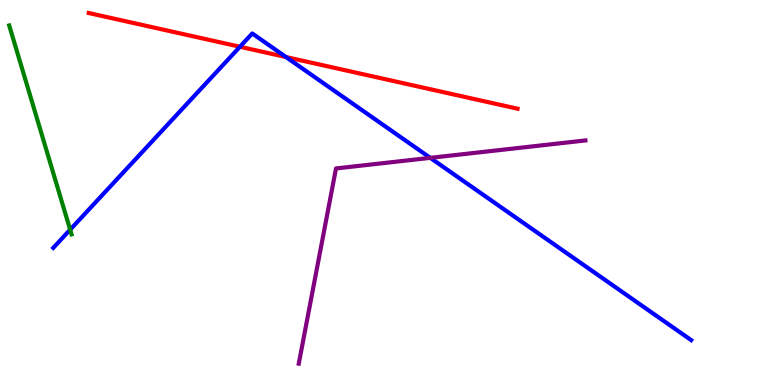[{'lines': ['blue', 'red'], 'intersections': [{'x': 3.1, 'y': 8.79}, {'x': 3.69, 'y': 8.52}]}, {'lines': ['green', 'red'], 'intersections': []}, {'lines': ['purple', 'red'], 'intersections': []}, {'lines': ['blue', 'green'], 'intersections': [{'x': 0.905, 'y': 4.03}]}, {'lines': ['blue', 'purple'], 'intersections': [{'x': 5.55, 'y': 5.9}]}, {'lines': ['green', 'purple'], 'intersections': []}]